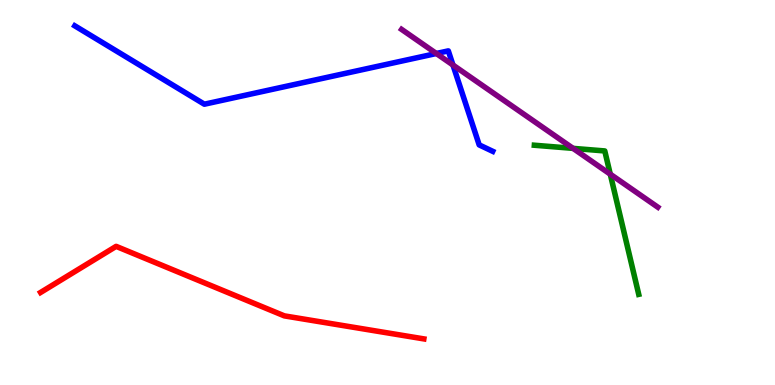[{'lines': ['blue', 'red'], 'intersections': []}, {'lines': ['green', 'red'], 'intersections': []}, {'lines': ['purple', 'red'], 'intersections': []}, {'lines': ['blue', 'green'], 'intersections': []}, {'lines': ['blue', 'purple'], 'intersections': [{'x': 5.63, 'y': 8.61}, {'x': 5.84, 'y': 8.31}]}, {'lines': ['green', 'purple'], 'intersections': [{'x': 7.39, 'y': 6.15}, {'x': 7.87, 'y': 5.48}]}]